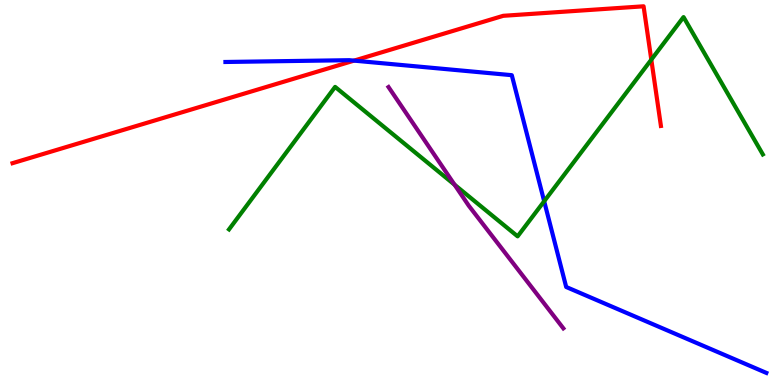[{'lines': ['blue', 'red'], 'intersections': [{'x': 4.57, 'y': 8.43}]}, {'lines': ['green', 'red'], 'intersections': [{'x': 8.4, 'y': 8.45}]}, {'lines': ['purple', 'red'], 'intersections': []}, {'lines': ['blue', 'green'], 'intersections': [{'x': 7.02, 'y': 4.77}]}, {'lines': ['blue', 'purple'], 'intersections': []}, {'lines': ['green', 'purple'], 'intersections': [{'x': 5.87, 'y': 5.2}]}]